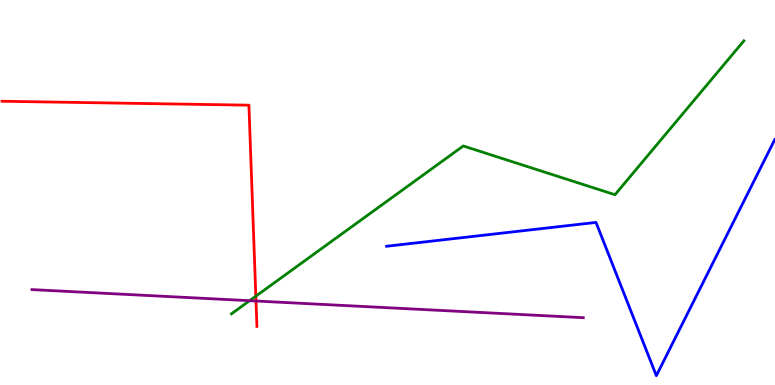[{'lines': ['blue', 'red'], 'intersections': []}, {'lines': ['green', 'red'], 'intersections': [{'x': 3.3, 'y': 2.31}]}, {'lines': ['purple', 'red'], 'intersections': [{'x': 3.3, 'y': 2.18}]}, {'lines': ['blue', 'green'], 'intersections': []}, {'lines': ['blue', 'purple'], 'intersections': []}, {'lines': ['green', 'purple'], 'intersections': [{'x': 3.22, 'y': 2.19}]}]